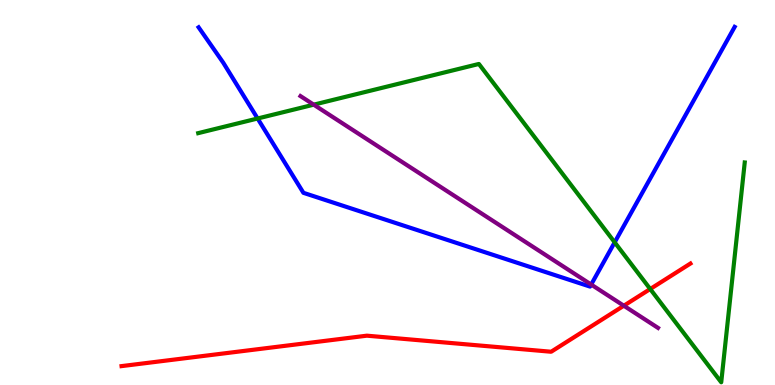[{'lines': ['blue', 'red'], 'intersections': []}, {'lines': ['green', 'red'], 'intersections': [{'x': 8.39, 'y': 2.49}]}, {'lines': ['purple', 'red'], 'intersections': [{'x': 8.05, 'y': 2.06}]}, {'lines': ['blue', 'green'], 'intersections': [{'x': 3.32, 'y': 6.92}, {'x': 7.93, 'y': 3.71}]}, {'lines': ['blue', 'purple'], 'intersections': [{'x': 7.63, 'y': 2.61}]}, {'lines': ['green', 'purple'], 'intersections': [{'x': 4.05, 'y': 7.28}]}]